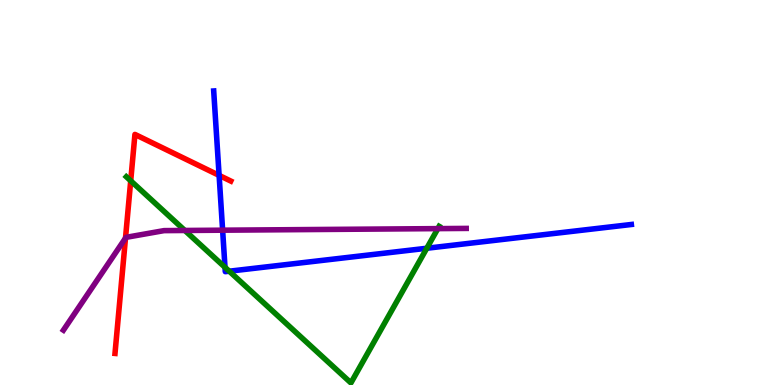[{'lines': ['blue', 'red'], 'intersections': [{'x': 2.83, 'y': 5.44}]}, {'lines': ['green', 'red'], 'intersections': [{'x': 1.69, 'y': 5.3}]}, {'lines': ['purple', 'red'], 'intersections': [{'x': 1.62, 'y': 3.82}]}, {'lines': ['blue', 'green'], 'intersections': [{'x': 2.9, 'y': 3.06}, {'x': 2.96, 'y': 2.96}, {'x': 5.51, 'y': 3.55}]}, {'lines': ['blue', 'purple'], 'intersections': [{'x': 2.87, 'y': 4.02}]}, {'lines': ['green', 'purple'], 'intersections': [{'x': 2.39, 'y': 4.01}, {'x': 5.65, 'y': 4.06}]}]